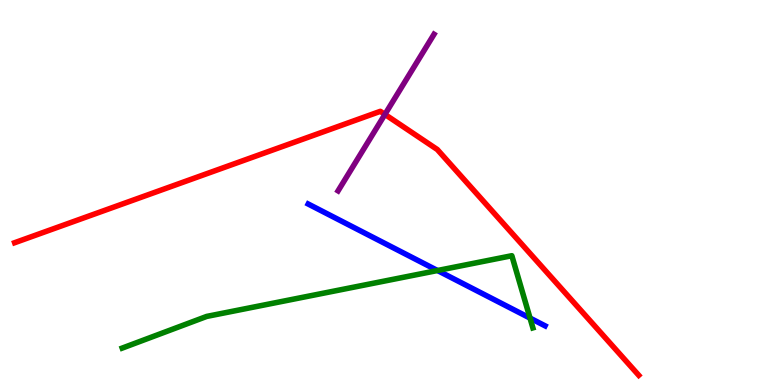[{'lines': ['blue', 'red'], 'intersections': []}, {'lines': ['green', 'red'], 'intersections': []}, {'lines': ['purple', 'red'], 'intersections': [{'x': 4.97, 'y': 7.03}]}, {'lines': ['blue', 'green'], 'intersections': [{'x': 5.65, 'y': 2.97}, {'x': 6.84, 'y': 1.74}]}, {'lines': ['blue', 'purple'], 'intersections': []}, {'lines': ['green', 'purple'], 'intersections': []}]